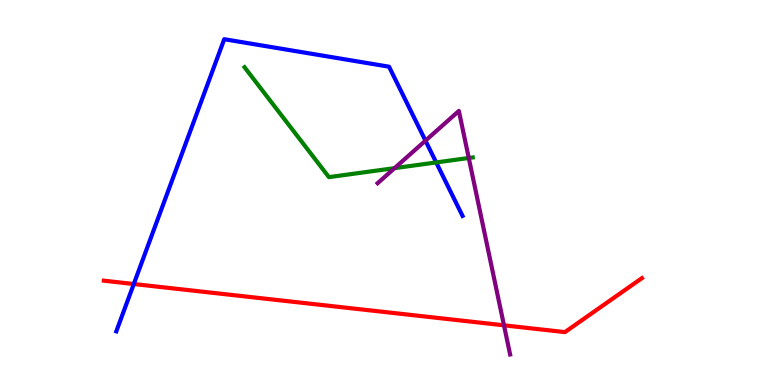[{'lines': ['blue', 'red'], 'intersections': [{'x': 1.73, 'y': 2.62}]}, {'lines': ['green', 'red'], 'intersections': []}, {'lines': ['purple', 'red'], 'intersections': [{'x': 6.5, 'y': 1.55}]}, {'lines': ['blue', 'green'], 'intersections': [{'x': 5.63, 'y': 5.78}]}, {'lines': ['blue', 'purple'], 'intersections': [{'x': 5.49, 'y': 6.35}]}, {'lines': ['green', 'purple'], 'intersections': [{'x': 5.09, 'y': 5.63}, {'x': 6.05, 'y': 5.9}]}]